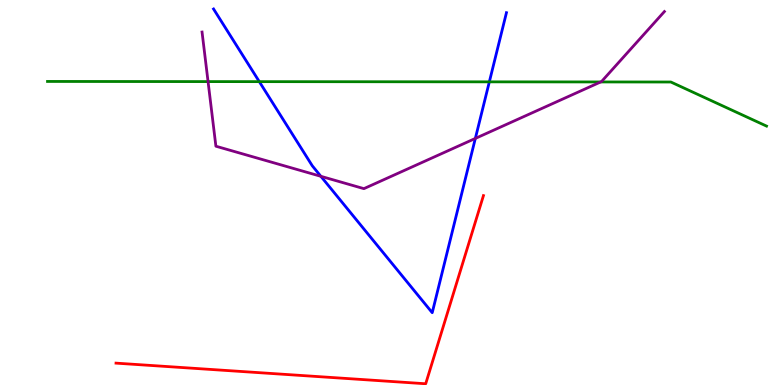[{'lines': ['blue', 'red'], 'intersections': []}, {'lines': ['green', 'red'], 'intersections': []}, {'lines': ['purple', 'red'], 'intersections': []}, {'lines': ['blue', 'green'], 'intersections': [{'x': 3.35, 'y': 7.88}, {'x': 6.31, 'y': 7.87}]}, {'lines': ['blue', 'purple'], 'intersections': [{'x': 4.14, 'y': 5.42}, {'x': 6.13, 'y': 6.4}]}, {'lines': ['green', 'purple'], 'intersections': [{'x': 2.68, 'y': 7.88}, {'x': 7.75, 'y': 7.87}]}]